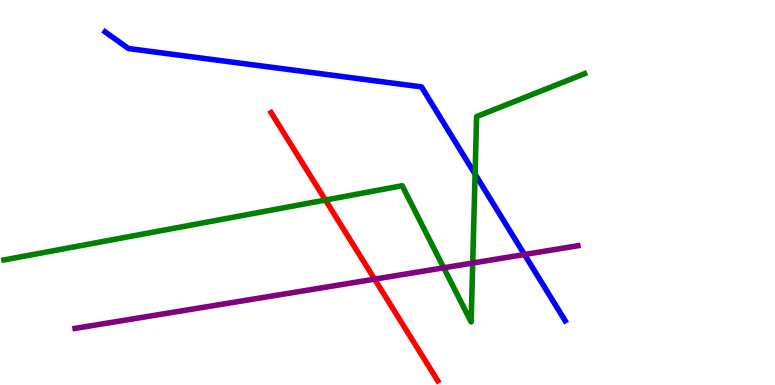[{'lines': ['blue', 'red'], 'intersections': []}, {'lines': ['green', 'red'], 'intersections': [{'x': 4.2, 'y': 4.8}]}, {'lines': ['purple', 'red'], 'intersections': [{'x': 4.83, 'y': 2.75}]}, {'lines': ['blue', 'green'], 'intersections': [{'x': 6.13, 'y': 5.48}]}, {'lines': ['blue', 'purple'], 'intersections': [{'x': 6.77, 'y': 3.39}]}, {'lines': ['green', 'purple'], 'intersections': [{'x': 5.73, 'y': 3.04}, {'x': 6.1, 'y': 3.17}]}]